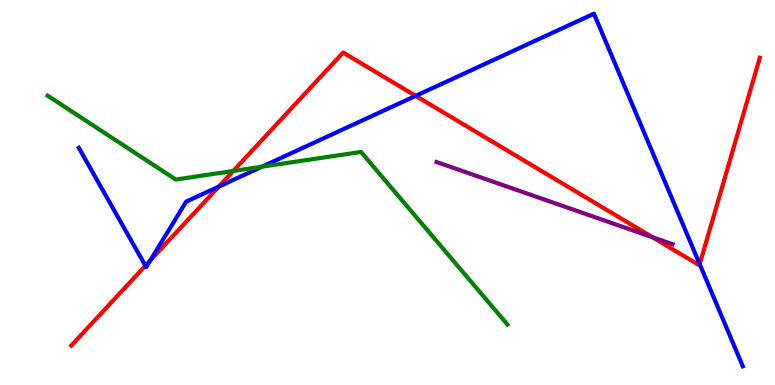[{'lines': ['blue', 'red'], 'intersections': [{'x': 1.88, 'y': 3.1}, {'x': 1.94, 'y': 3.24}, {'x': 2.82, 'y': 5.15}, {'x': 5.36, 'y': 7.51}, {'x': 9.03, 'y': 3.14}]}, {'lines': ['green', 'red'], 'intersections': [{'x': 3.01, 'y': 5.56}]}, {'lines': ['purple', 'red'], 'intersections': [{'x': 8.42, 'y': 3.84}]}, {'lines': ['blue', 'green'], 'intersections': [{'x': 3.38, 'y': 5.67}]}, {'lines': ['blue', 'purple'], 'intersections': []}, {'lines': ['green', 'purple'], 'intersections': []}]